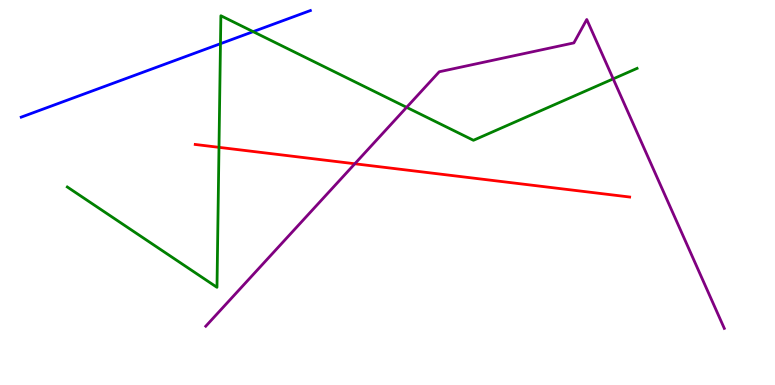[{'lines': ['blue', 'red'], 'intersections': []}, {'lines': ['green', 'red'], 'intersections': [{'x': 2.83, 'y': 6.17}]}, {'lines': ['purple', 'red'], 'intersections': [{'x': 4.58, 'y': 5.75}]}, {'lines': ['blue', 'green'], 'intersections': [{'x': 2.84, 'y': 8.87}, {'x': 3.27, 'y': 9.18}]}, {'lines': ['blue', 'purple'], 'intersections': []}, {'lines': ['green', 'purple'], 'intersections': [{'x': 5.25, 'y': 7.21}, {'x': 7.91, 'y': 7.95}]}]